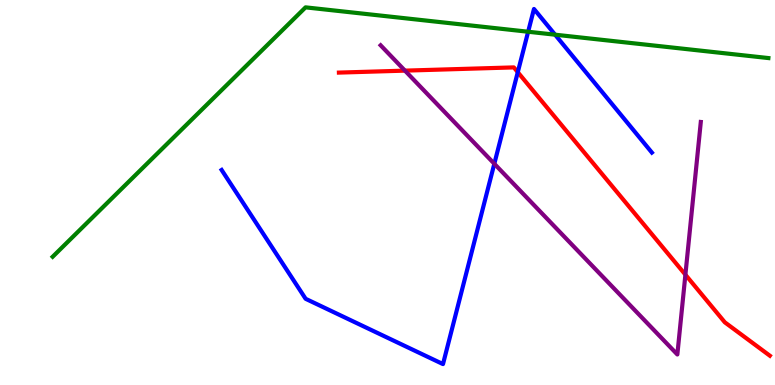[{'lines': ['blue', 'red'], 'intersections': [{'x': 6.68, 'y': 8.13}]}, {'lines': ['green', 'red'], 'intersections': []}, {'lines': ['purple', 'red'], 'intersections': [{'x': 5.23, 'y': 8.17}, {'x': 8.84, 'y': 2.87}]}, {'lines': ['blue', 'green'], 'intersections': [{'x': 6.81, 'y': 9.18}, {'x': 7.16, 'y': 9.1}]}, {'lines': ['blue', 'purple'], 'intersections': [{'x': 6.38, 'y': 5.75}]}, {'lines': ['green', 'purple'], 'intersections': []}]